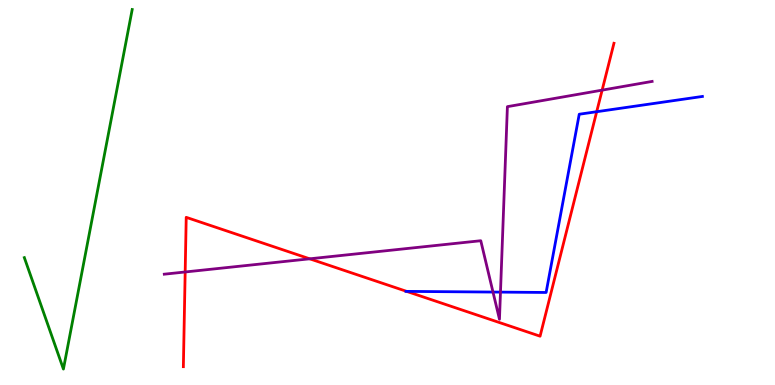[{'lines': ['blue', 'red'], 'intersections': [{'x': 5.25, 'y': 2.43}, {'x': 7.7, 'y': 7.1}]}, {'lines': ['green', 'red'], 'intersections': []}, {'lines': ['purple', 'red'], 'intersections': [{'x': 2.39, 'y': 2.94}, {'x': 4.0, 'y': 3.28}, {'x': 7.77, 'y': 7.66}]}, {'lines': ['blue', 'green'], 'intersections': []}, {'lines': ['blue', 'purple'], 'intersections': [{'x': 6.36, 'y': 2.41}, {'x': 6.46, 'y': 2.41}]}, {'lines': ['green', 'purple'], 'intersections': []}]